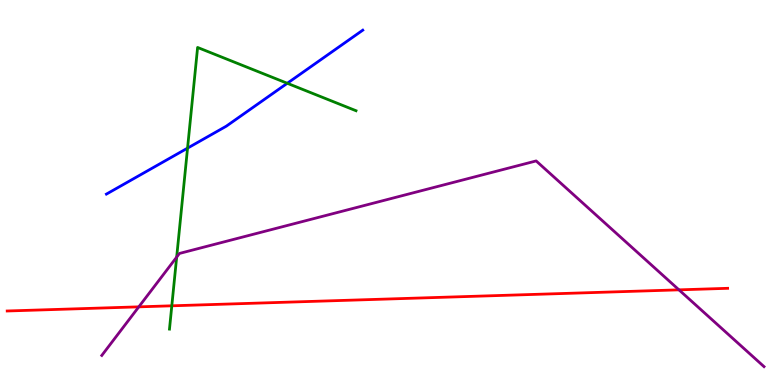[{'lines': ['blue', 'red'], 'intersections': []}, {'lines': ['green', 'red'], 'intersections': [{'x': 2.22, 'y': 2.06}]}, {'lines': ['purple', 'red'], 'intersections': [{'x': 1.79, 'y': 2.03}, {'x': 8.76, 'y': 2.47}]}, {'lines': ['blue', 'green'], 'intersections': [{'x': 2.42, 'y': 6.15}, {'x': 3.71, 'y': 7.84}]}, {'lines': ['blue', 'purple'], 'intersections': []}, {'lines': ['green', 'purple'], 'intersections': [{'x': 2.28, 'y': 3.32}]}]